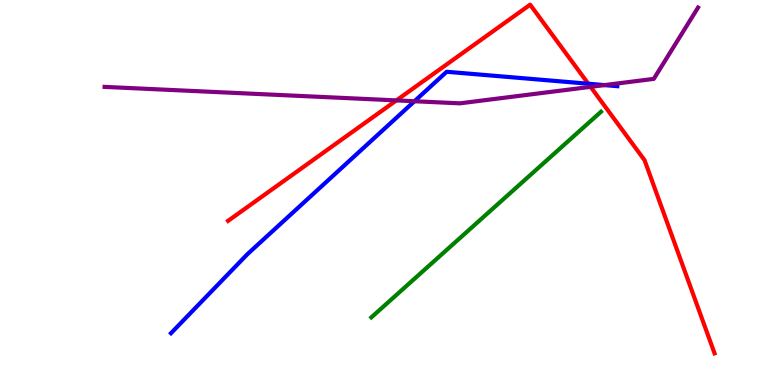[{'lines': ['blue', 'red'], 'intersections': [{'x': 7.59, 'y': 7.83}]}, {'lines': ['green', 'red'], 'intersections': []}, {'lines': ['purple', 'red'], 'intersections': [{'x': 5.11, 'y': 7.39}, {'x': 7.62, 'y': 7.74}]}, {'lines': ['blue', 'green'], 'intersections': []}, {'lines': ['blue', 'purple'], 'intersections': [{'x': 5.35, 'y': 7.37}, {'x': 7.8, 'y': 7.79}]}, {'lines': ['green', 'purple'], 'intersections': []}]